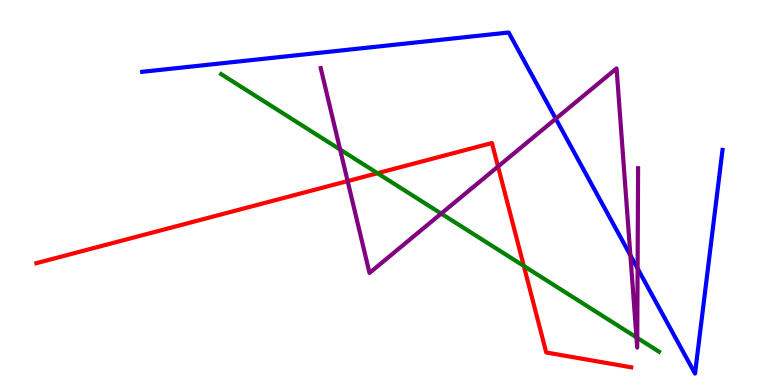[{'lines': ['blue', 'red'], 'intersections': []}, {'lines': ['green', 'red'], 'intersections': [{'x': 4.87, 'y': 5.5}, {'x': 6.76, 'y': 3.09}]}, {'lines': ['purple', 'red'], 'intersections': [{'x': 4.49, 'y': 5.3}, {'x': 6.43, 'y': 5.67}]}, {'lines': ['blue', 'green'], 'intersections': []}, {'lines': ['blue', 'purple'], 'intersections': [{'x': 7.17, 'y': 6.92}, {'x': 8.13, 'y': 3.37}, {'x': 8.23, 'y': 3.03}]}, {'lines': ['green', 'purple'], 'intersections': [{'x': 4.39, 'y': 6.12}, {'x': 5.69, 'y': 4.45}, {'x': 8.21, 'y': 1.24}, {'x': 8.22, 'y': 1.22}]}]